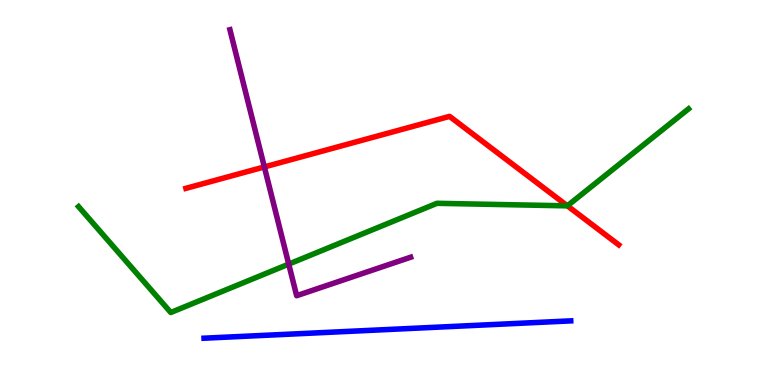[{'lines': ['blue', 'red'], 'intersections': []}, {'lines': ['green', 'red'], 'intersections': [{'x': 7.32, 'y': 4.65}]}, {'lines': ['purple', 'red'], 'intersections': [{'x': 3.41, 'y': 5.66}]}, {'lines': ['blue', 'green'], 'intersections': []}, {'lines': ['blue', 'purple'], 'intersections': []}, {'lines': ['green', 'purple'], 'intersections': [{'x': 3.73, 'y': 3.14}]}]